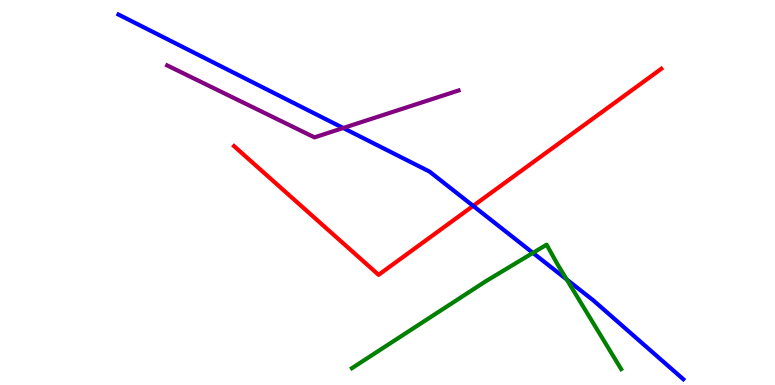[{'lines': ['blue', 'red'], 'intersections': [{'x': 6.11, 'y': 4.65}]}, {'lines': ['green', 'red'], 'intersections': []}, {'lines': ['purple', 'red'], 'intersections': []}, {'lines': ['blue', 'green'], 'intersections': [{'x': 6.88, 'y': 3.43}, {'x': 7.31, 'y': 2.74}]}, {'lines': ['blue', 'purple'], 'intersections': [{'x': 4.43, 'y': 6.68}]}, {'lines': ['green', 'purple'], 'intersections': []}]